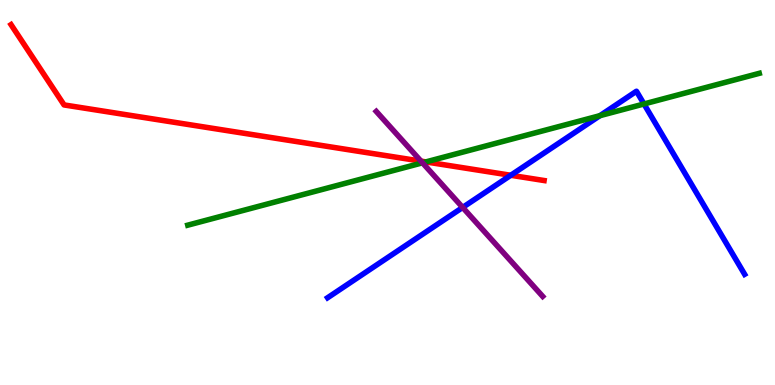[{'lines': ['blue', 'red'], 'intersections': [{'x': 6.59, 'y': 5.45}]}, {'lines': ['green', 'red'], 'intersections': [{'x': 5.5, 'y': 5.79}]}, {'lines': ['purple', 'red'], 'intersections': [{'x': 5.43, 'y': 5.81}]}, {'lines': ['blue', 'green'], 'intersections': [{'x': 7.74, 'y': 7.0}, {'x': 8.31, 'y': 7.3}]}, {'lines': ['blue', 'purple'], 'intersections': [{'x': 5.97, 'y': 4.61}]}, {'lines': ['green', 'purple'], 'intersections': [{'x': 5.45, 'y': 5.77}]}]